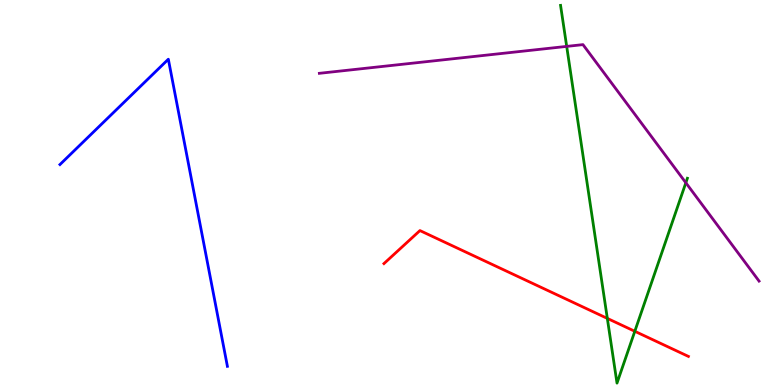[{'lines': ['blue', 'red'], 'intersections': []}, {'lines': ['green', 'red'], 'intersections': [{'x': 7.84, 'y': 1.73}, {'x': 8.19, 'y': 1.4}]}, {'lines': ['purple', 'red'], 'intersections': []}, {'lines': ['blue', 'green'], 'intersections': []}, {'lines': ['blue', 'purple'], 'intersections': []}, {'lines': ['green', 'purple'], 'intersections': [{'x': 7.31, 'y': 8.79}, {'x': 8.85, 'y': 5.25}]}]